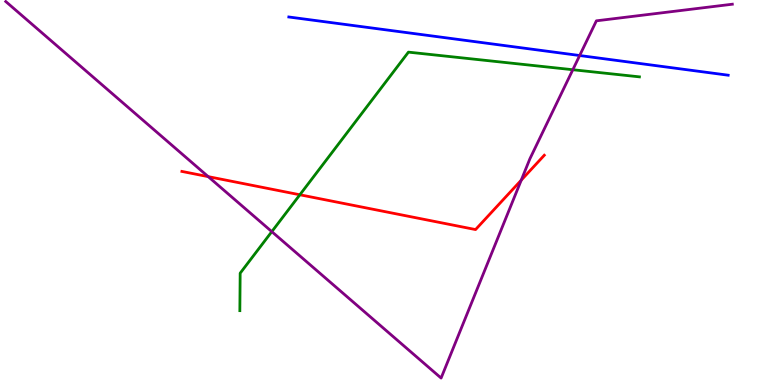[{'lines': ['blue', 'red'], 'intersections': []}, {'lines': ['green', 'red'], 'intersections': [{'x': 3.87, 'y': 4.94}]}, {'lines': ['purple', 'red'], 'intersections': [{'x': 2.69, 'y': 5.41}, {'x': 6.73, 'y': 5.32}]}, {'lines': ['blue', 'green'], 'intersections': []}, {'lines': ['blue', 'purple'], 'intersections': [{'x': 7.48, 'y': 8.56}]}, {'lines': ['green', 'purple'], 'intersections': [{'x': 3.51, 'y': 3.98}, {'x': 7.39, 'y': 8.19}]}]